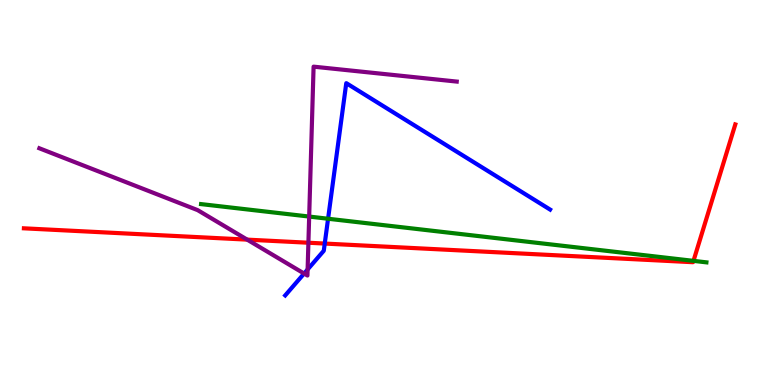[{'lines': ['blue', 'red'], 'intersections': [{'x': 4.19, 'y': 3.67}]}, {'lines': ['green', 'red'], 'intersections': [{'x': 8.95, 'y': 3.22}]}, {'lines': ['purple', 'red'], 'intersections': [{'x': 3.19, 'y': 3.78}, {'x': 3.98, 'y': 3.7}]}, {'lines': ['blue', 'green'], 'intersections': [{'x': 4.23, 'y': 4.32}]}, {'lines': ['blue', 'purple'], 'intersections': [{'x': 3.92, 'y': 2.9}, {'x': 3.97, 'y': 3.0}]}, {'lines': ['green', 'purple'], 'intersections': [{'x': 3.99, 'y': 4.37}]}]